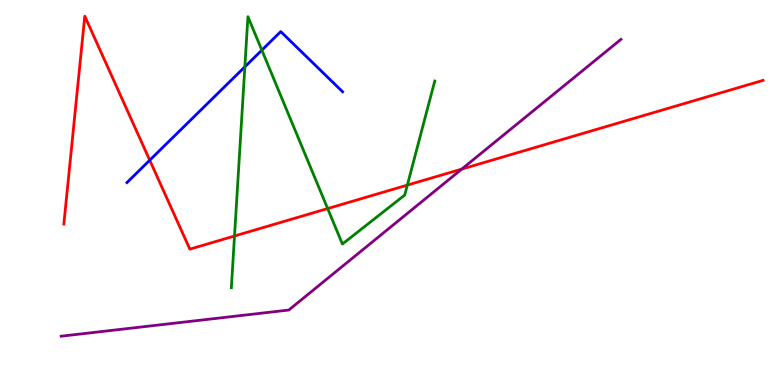[{'lines': ['blue', 'red'], 'intersections': [{'x': 1.93, 'y': 5.84}]}, {'lines': ['green', 'red'], 'intersections': [{'x': 3.03, 'y': 3.87}, {'x': 4.23, 'y': 4.58}, {'x': 5.26, 'y': 5.19}]}, {'lines': ['purple', 'red'], 'intersections': [{'x': 5.96, 'y': 5.61}]}, {'lines': ['blue', 'green'], 'intersections': [{'x': 3.16, 'y': 8.26}, {'x': 3.38, 'y': 8.7}]}, {'lines': ['blue', 'purple'], 'intersections': []}, {'lines': ['green', 'purple'], 'intersections': []}]